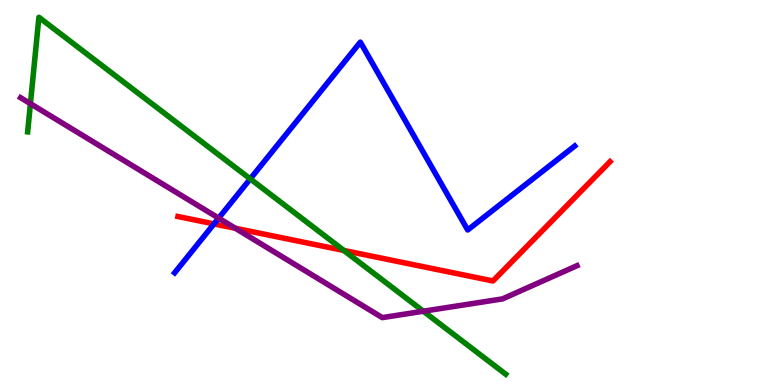[{'lines': ['blue', 'red'], 'intersections': [{'x': 2.76, 'y': 4.18}]}, {'lines': ['green', 'red'], 'intersections': [{'x': 4.44, 'y': 3.49}]}, {'lines': ['purple', 'red'], 'intersections': [{'x': 3.04, 'y': 4.07}]}, {'lines': ['blue', 'green'], 'intersections': [{'x': 3.23, 'y': 5.35}]}, {'lines': ['blue', 'purple'], 'intersections': [{'x': 2.82, 'y': 4.33}]}, {'lines': ['green', 'purple'], 'intersections': [{'x': 0.393, 'y': 7.31}, {'x': 5.46, 'y': 1.92}]}]